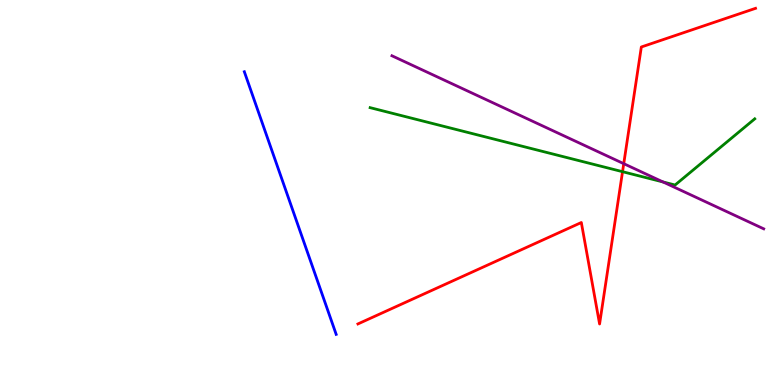[{'lines': ['blue', 'red'], 'intersections': []}, {'lines': ['green', 'red'], 'intersections': [{'x': 8.03, 'y': 5.54}]}, {'lines': ['purple', 'red'], 'intersections': [{'x': 8.05, 'y': 5.75}]}, {'lines': ['blue', 'green'], 'intersections': []}, {'lines': ['blue', 'purple'], 'intersections': []}, {'lines': ['green', 'purple'], 'intersections': [{'x': 8.56, 'y': 5.27}]}]